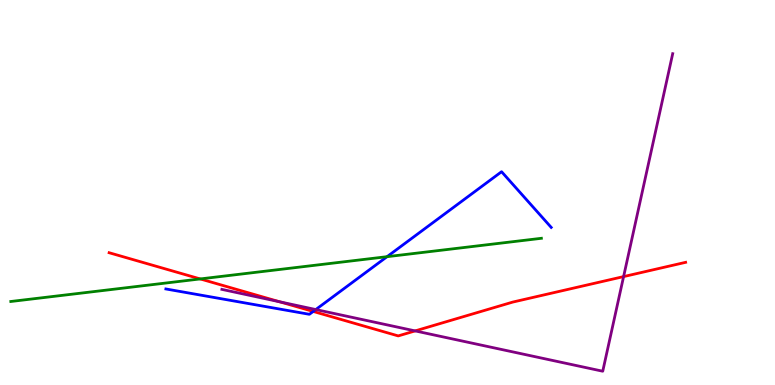[{'lines': ['blue', 'red'], 'intersections': [{'x': 4.04, 'y': 1.91}]}, {'lines': ['green', 'red'], 'intersections': [{'x': 2.58, 'y': 2.76}]}, {'lines': ['purple', 'red'], 'intersections': [{'x': 3.61, 'y': 2.16}, {'x': 5.36, 'y': 1.4}, {'x': 8.05, 'y': 2.82}]}, {'lines': ['blue', 'green'], 'intersections': [{'x': 4.99, 'y': 3.33}]}, {'lines': ['blue', 'purple'], 'intersections': [{'x': 4.07, 'y': 1.96}]}, {'lines': ['green', 'purple'], 'intersections': []}]